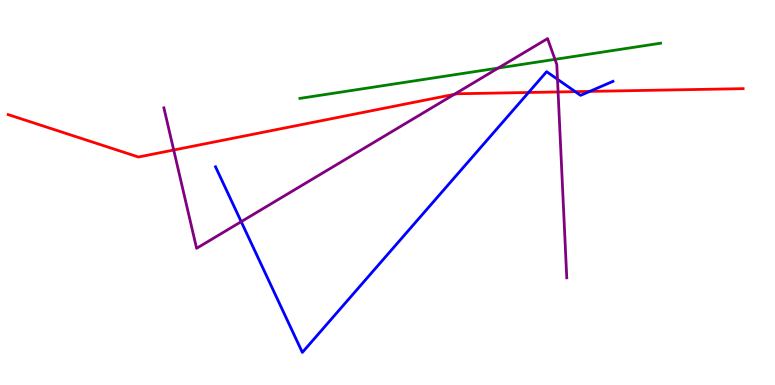[{'lines': ['blue', 'red'], 'intersections': [{'x': 6.82, 'y': 7.6}, {'x': 7.42, 'y': 7.62}, {'x': 7.61, 'y': 7.63}]}, {'lines': ['green', 'red'], 'intersections': []}, {'lines': ['purple', 'red'], 'intersections': [{'x': 2.24, 'y': 6.1}, {'x': 5.86, 'y': 7.55}, {'x': 7.2, 'y': 7.61}]}, {'lines': ['blue', 'green'], 'intersections': []}, {'lines': ['blue', 'purple'], 'intersections': [{'x': 3.11, 'y': 4.24}, {'x': 7.19, 'y': 7.94}]}, {'lines': ['green', 'purple'], 'intersections': [{'x': 6.43, 'y': 8.23}, {'x': 7.16, 'y': 8.46}]}]